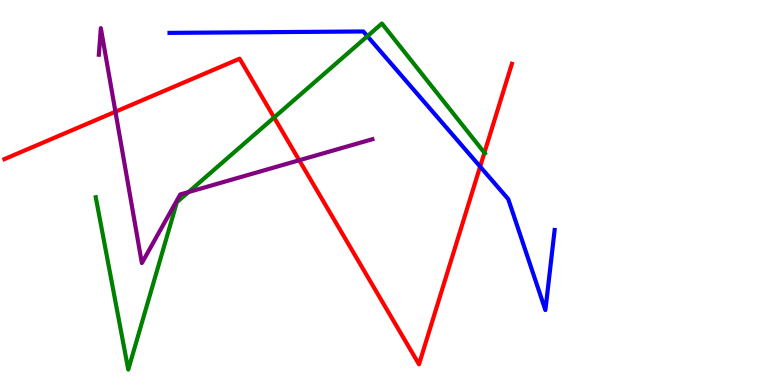[{'lines': ['blue', 'red'], 'intersections': [{'x': 6.2, 'y': 5.67}]}, {'lines': ['green', 'red'], 'intersections': [{'x': 3.54, 'y': 6.95}, {'x': 6.25, 'y': 6.03}]}, {'lines': ['purple', 'red'], 'intersections': [{'x': 1.49, 'y': 7.1}, {'x': 3.86, 'y': 5.84}]}, {'lines': ['blue', 'green'], 'intersections': [{'x': 4.74, 'y': 9.06}]}, {'lines': ['blue', 'purple'], 'intersections': []}, {'lines': ['green', 'purple'], 'intersections': [{'x': 2.43, 'y': 5.01}]}]